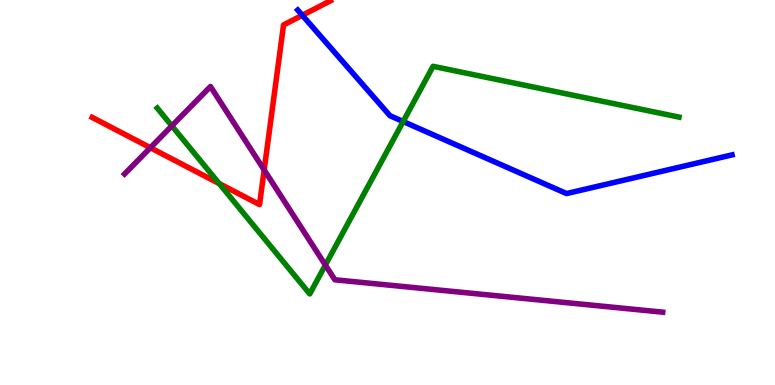[{'lines': ['blue', 'red'], 'intersections': [{'x': 3.9, 'y': 9.6}]}, {'lines': ['green', 'red'], 'intersections': [{'x': 2.83, 'y': 5.23}]}, {'lines': ['purple', 'red'], 'intersections': [{'x': 1.94, 'y': 6.16}, {'x': 3.41, 'y': 5.59}]}, {'lines': ['blue', 'green'], 'intersections': [{'x': 5.2, 'y': 6.84}]}, {'lines': ['blue', 'purple'], 'intersections': []}, {'lines': ['green', 'purple'], 'intersections': [{'x': 2.22, 'y': 6.73}, {'x': 4.2, 'y': 3.12}]}]